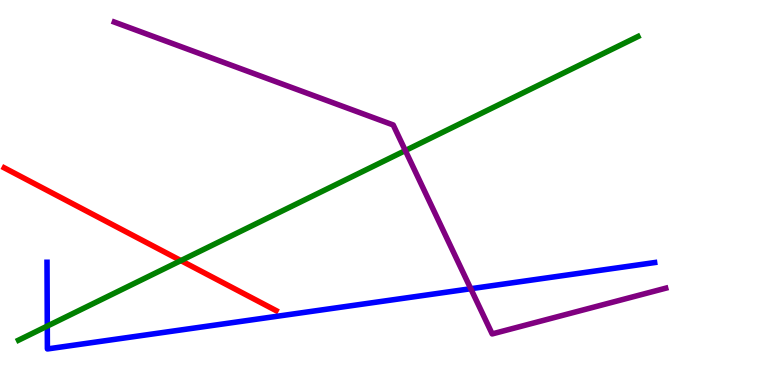[{'lines': ['blue', 'red'], 'intersections': []}, {'lines': ['green', 'red'], 'intersections': [{'x': 2.33, 'y': 3.23}]}, {'lines': ['purple', 'red'], 'intersections': []}, {'lines': ['blue', 'green'], 'intersections': [{'x': 0.61, 'y': 1.53}]}, {'lines': ['blue', 'purple'], 'intersections': [{'x': 6.07, 'y': 2.5}]}, {'lines': ['green', 'purple'], 'intersections': [{'x': 5.23, 'y': 6.09}]}]